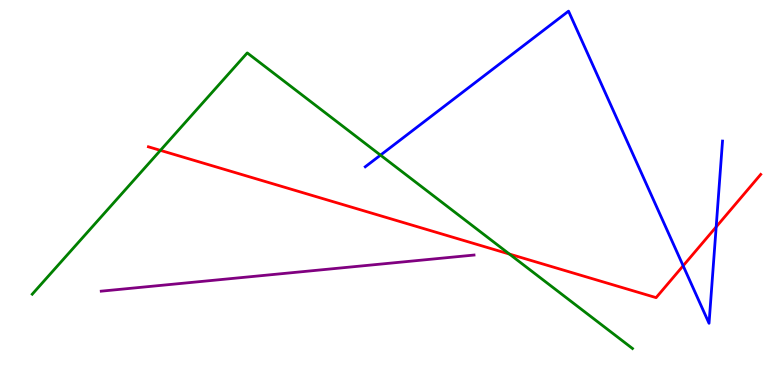[{'lines': ['blue', 'red'], 'intersections': [{'x': 8.81, 'y': 3.1}, {'x': 9.24, 'y': 4.11}]}, {'lines': ['green', 'red'], 'intersections': [{'x': 2.07, 'y': 6.09}, {'x': 6.57, 'y': 3.4}]}, {'lines': ['purple', 'red'], 'intersections': []}, {'lines': ['blue', 'green'], 'intersections': [{'x': 4.91, 'y': 5.97}]}, {'lines': ['blue', 'purple'], 'intersections': []}, {'lines': ['green', 'purple'], 'intersections': []}]